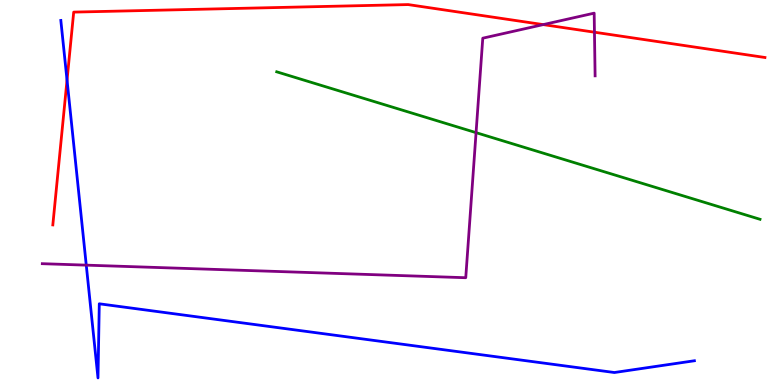[{'lines': ['blue', 'red'], 'intersections': [{'x': 0.865, 'y': 7.92}]}, {'lines': ['green', 'red'], 'intersections': []}, {'lines': ['purple', 'red'], 'intersections': [{'x': 7.01, 'y': 9.36}, {'x': 7.67, 'y': 9.16}]}, {'lines': ['blue', 'green'], 'intersections': []}, {'lines': ['blue', 'purple'], 'intersections': [{'x': 1.11, 'y': 3.11}]}, {'lines': ['green', 'purple'], 'intersections': [{'x': 6.14, 'y': 6.55}]}]